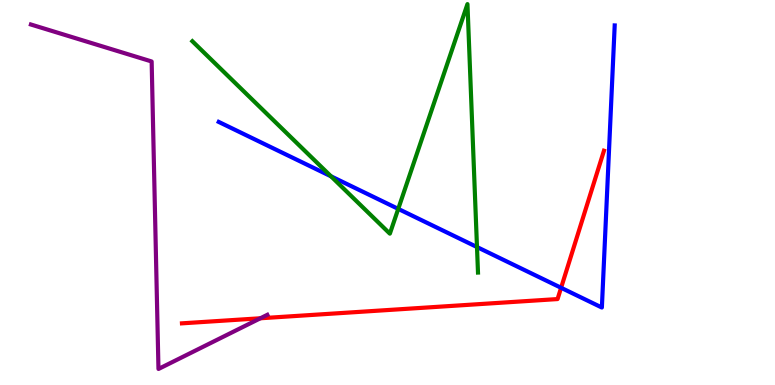[{'lines': ['blue', 'red'], 'intersections': [{'x': 7.24, 'y': 2.53}]}, {'lines': ['green', 'red'], 'intersections': []}, {'lines': ['purple', 'red'], 'intersections': [{'x': 3.36, 'y': 1.73}]}, {'lines': ['blue', 'green'], 'intersections': [{'x': 4.27, 'y': 5.42}, {'x': 5.14, 'y': 4.57}, {'x': 6.15, 'y': 3.58}]}, {'lines': ['blue', 'purple'], 'intersections': []}, {'lines': ['green', 'purple'], 'intersections': []}]